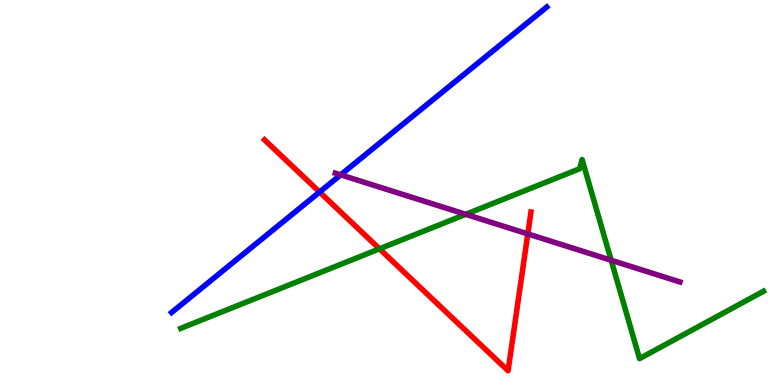[{'lines': ['blue', 'red'], 'intersections': [{'x': 4.12, 'y': 5.01}]}, {'lines': ['green', 'red'], 'intersections': [{'x': 4.9, 'y': 3.54}]}, {'lines': ['purple', 'red'], 'intersections': [{'x': 6.81, 'y': 3.92}]}, {'lines': ['blue', 'green'], 'intersections': []}, {'lines': ['blue', 'purple'], 'intersections': [{'x': 4.4, 'y': 5.46}]}, {'lines': ['green', 'purple'], 'intersections': [{'x': 6.01, 'y': 4.43}, {'x': 7.89, 'y': 3.24}]}]